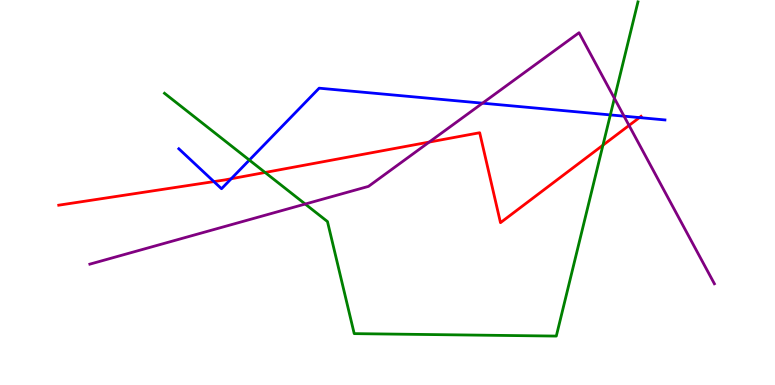[{'lines': ['blue', 'red'], 'intersections': [{'x': 2.76, 'y': 5.28}, {'x': 2.98, 'y': 5.36}, {'x': 8.25, 'y': 6.95}]}, {'lines': ['green', 'red'], 'intersections': [{'x': 3.42, 'y': 5.52}, {'x': 7.78, 'y': 6.23}]}, {'lines': ['purple', 'red'], 'intersections': [{'x': 5.54, 'y': 6.31}, {'x': 8.12, 'y': 6.74}]}, {'lines': ['blue', 'green'], 'intersections': [{'x': 3.22, 'y': 5.84}, {'x': 7.88, 'y': 7.02}]}, {'lines': ['blue', 'purple'], 'intersections': [{'x': 6.23, 'y': 7.32}, {'x': 8.05, 'y': 6.98}]}, {'lines': ['green', 'purple'], 'intersections': [{'x': 3.94, 'y': 4.7}, {'x': 7.93, 'y': 7.45}]}]